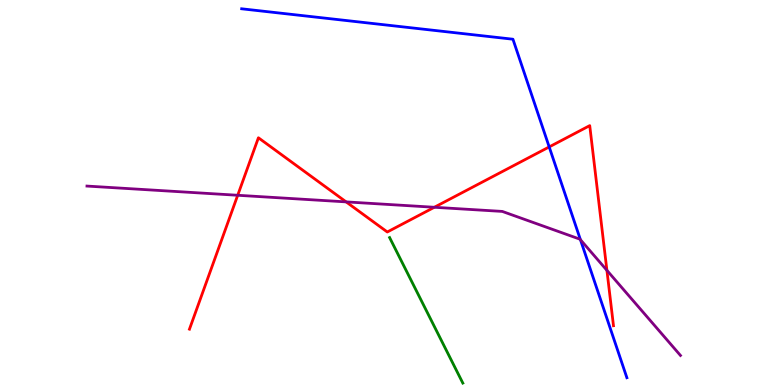[{'lines': ['blue', 'red'], 'intersections': [{'x': 7.09, 'y': 6.18}]}, {'lines': ['green', 'red'], 'intersections': []}, {'lines': ['purple', 'red'], 'intersections': [{'x': 3.07, 'y': 4.93}, {'x': 4.47, 'y': 4.76}, {'x': 5.6, 'y': 4.62}, {'x': 7.83, 'y': 2.98}]}, {'lines': ['blue', 'green'], 'intersections': []}, {'lines': ['blue', 'purple'], 'intersections': [{'x': 7.49, 'y': 3.77}]}, {'lines': ['green', 'purple'], 'intersections': []}]